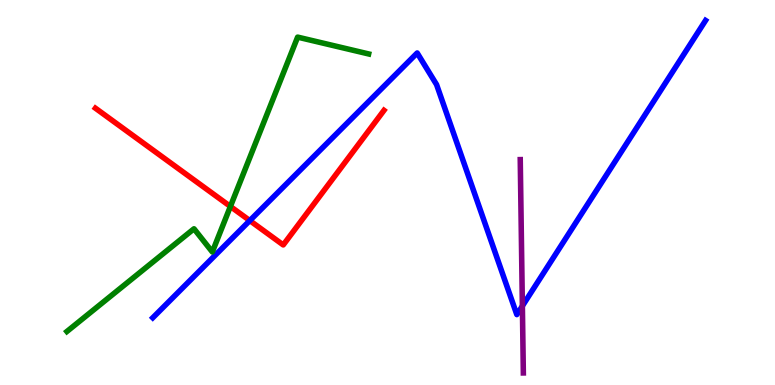[{'lines': ['blue', 'red'], 'intersections': [{'x': 3.22, 'y': 4.27}]}, {'lines': ['green', 'red'], 'intersections': [{'x': 2.97, 'y': 4.64}]}, {'lines': ['purple', 'red'], 'intersections': []}, {'lines': ['blue', 'green'], 'intersections': []}, {'lines': ['blue', 'purple'], 'intersections': [{'x': 6.74, 'y': 2.05}]}, {'lines': ['green', 'purple'], 'intersections': []}]